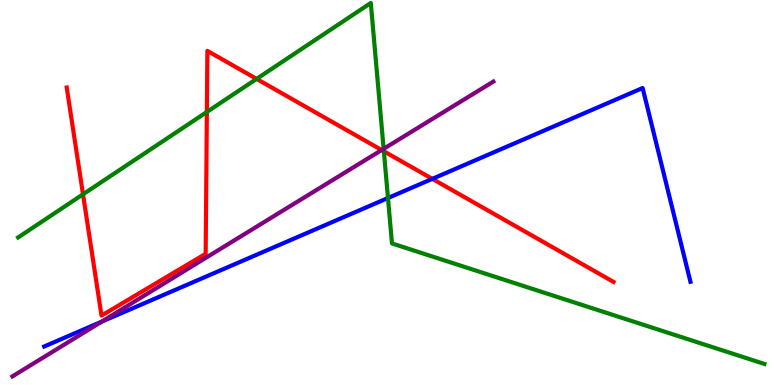[{'lines': ['blue', 'red'], 'intersections': [{'x': 5.58, 'y': 5.35}]}, {'lines': ['green', 'red'], 'intersections': [{'x': 1.07, 'y': 4.95}, {'x': 2.67, 'y': 7.09}, {'x': 3.31, 'y': 7.95}, {'x': 4.95, 'y': 6.07}]}, {'lines': ['purple', 'red'], 'intersections': [{'x': 4.92, 'y': 6.1}]}, {'lines': ['blue', 'green'], 'intersections': [{'x': 5.01, 'y': 4.86}]}, {'lines': ['blue', 'purple'], 'intersections': [{'x': 1.31, 'y': 1.65}]}, {'lines': ['green', 'purple'], 'intersections': [{'x': 4.95, 'y': 6.13}]}]